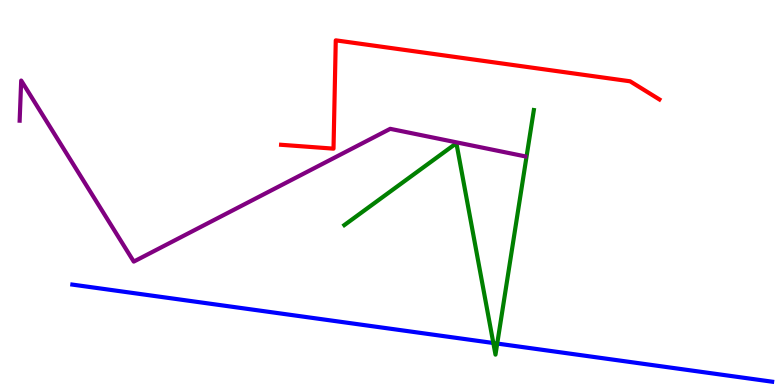[{'lines': ['blue', 'red'], 'intersections': []}, {'lines': ['green', 'red'], 'intersections': []}, {'lines': ['purple', 'red'], 'intersections': []}, {'lines': ['blue', 'green'], 'intersections': [{'x': 6.37, 'y': 1.09}, {'x': 6.42, 'y': 1.08}]}, {'lines': ['blue', 'purple'], 'intersections': []}, {'lines': ['green', 'purple'], 'intersections': []}]